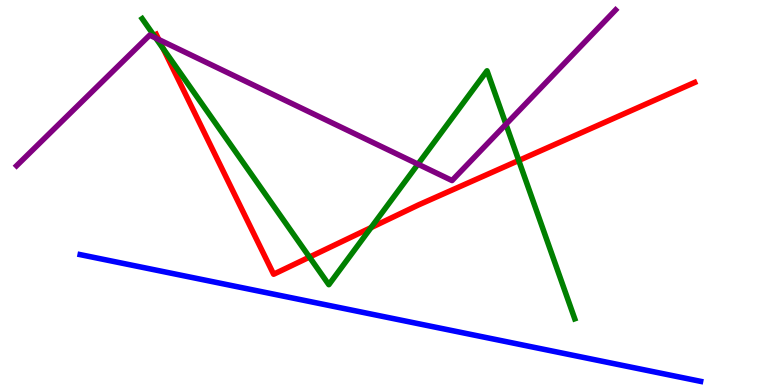[{'lines': ['blue', 'red'], 'intersections': []}, {'lines': ['green', 'red'], 'intersections': [{'x': 2.11, 'y': 8.74}, {'x': 3.99, 'y': 3.32}, {'x': 4.79, 'y': 4.09}, {'x': 6.69, 'y': 5.83}]}, {'lines': ['purple', 'red'], 'intersections': [{'x': 2.05, 'y': 8.97}]}, {'lines': ['blue', 'green'], 'intersections': []}, {'lines': ['blue', 'purple'], 'intersections': []}, {'lines': ['green', 'purple'], 'intersections': [{'x': 2.01, 'y': 9.01}, {'x': 5.39, 'y': 5.74}, {'x': 6.53, 'y': 6.77}]}]